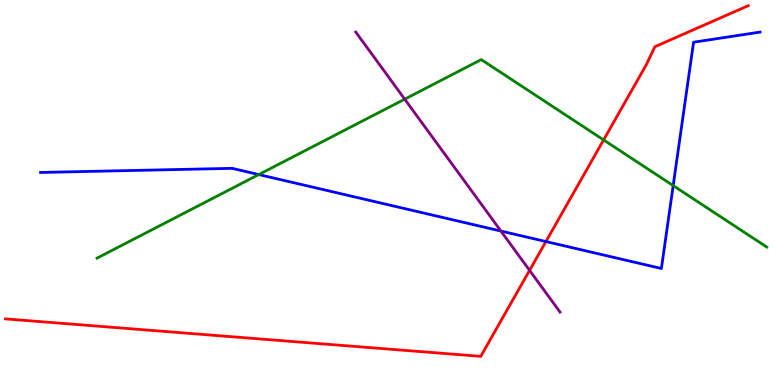[{'lines': ['blue', 'red'], 'intersections': [{'x': 7.04, 'y': 3.73}]}, {'lines': ['green', 'red'], 'intersections': [{'x': 7.79, 'y': 6.37}]}, {'lines': ['purple', 'red'], 'intersections': [{'x': 6.83, 'y': 2.98}]}, {'lines': ['blue', 'green'], 'intersections': [{'x': 3.34, 'y': 5.47}, {'x': 8.69, 'y': 5.18}]}, {'lines': ['blue', 'purple'], 'intersections': [{'x': 6.46, 'y': 4.0}]}, {'lines': ['green', 'purple'], 'intersections': [{'x': 5.22, 'y': 7.42}]}]